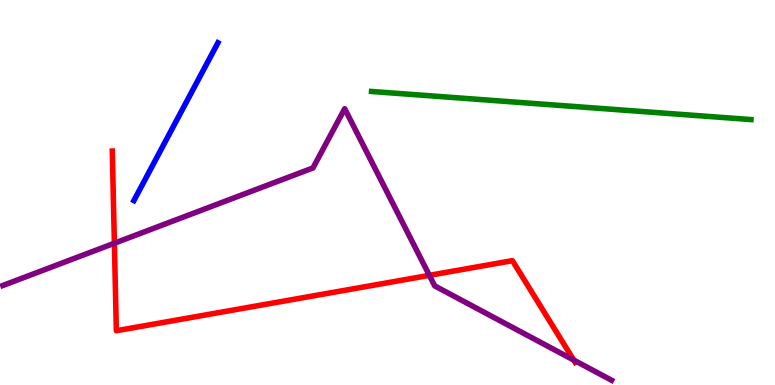[{'lines': ['blue', 'red'], 'intersections': []}, {'lines': ['green', 'red'], 'intersections': []}, {'lines': ['purple', 'red'], 'intersections': [{'x': 1.48, 'y': 3.68}, {'x': 5.54, 'y': 2.85}, {'x': 7.4, 'y': 0.648}]}, {'lines': ['blue', 'green'], 'intersections': []}, {'lines': ['blue', 'purple'], 'intersections': []}, {'lines': ['green', 'purple'], 'intersections': []}]